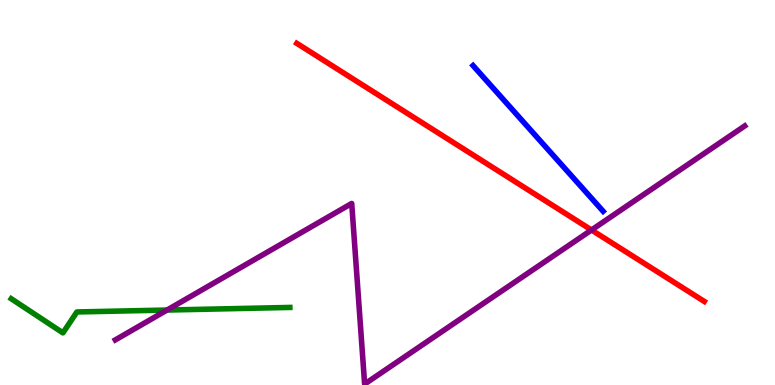[{'lines': ['blue', 'red'], 'intersections': []}, {'lines': ['green', 'red'], 'intersections': []}, {'lines': ['purple', 'red'], 'intersections': [{'x': 7.63, 'y': 4.03}]}, {'lines': ['blue', 'green'], 'intersections': []}, {'lines': ['blue', 'purple'], 'intersections': []}, {'lines': ['green', 'purple'], 'intersections': [{'x': 2.16, 'y': 1.95}]}]